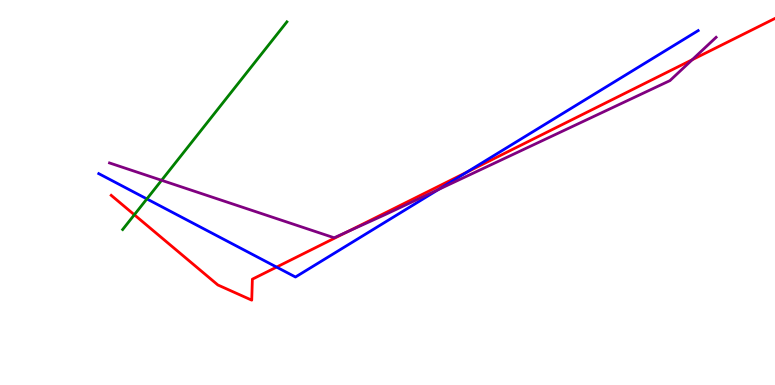[{'lines': ['blue', 'red'], 'intersections': [{'x': 3.57, 'y': 3.06}, {'x': 6.02, 'y': 5.53}]}, {'lines': ['green', 'red'], 'intersections': [{'x': 1.73, 'y': 4.42}]}, {'lines': ['purple', 'red'], 'intersections': [{'x': 4.49, 'y': 3.98}, {'x': 8.93, 'y': 8.45}]}, {'lines': ['blue', 'green'], 'intersections': [{'x': 1.9, 'y': 4.83}]}, {'lines': ['blue', 'purple'], 'intersections': [{'x': 5.66, 'y': 5.08}]}, {'lines': ['green', 'purple'], 'intersections': [{'x': 2.09, 'y': 5.32}]}]